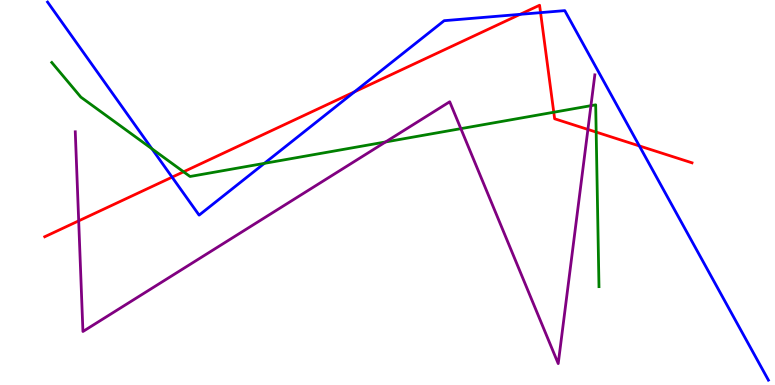[{'lines': ['blue', 'red'], 'intersections': [{'x': 2.22, 'y': 5.4}, {'x': 4.57, 'y': 7.61}, {'x': 6.71, 'y': 9.63}, {'x': 6.98, 'y': 9.67}, {'x': 8.25, 'y': 6.21}]}, {'lines': ['green', 'red'], 'intersections': [{'x': 2.37, 'y': 5.54}, {'x': 7.15, 'y': 7.08}, {'x': 7.69, 'y': 6.57}]}, {'lines': ['purple', 'red'], 'intersections': [{'x': 1.02, 'y': 4.26}, {'x': 7.59, 'y': 6.64}]}, {'lines': ['blue', 'green'], 'intersections': [{'x': 1.96, 'y': 6.14}, {'x': 3.41, 'y': 5.76}]}, {'lines': ['blue', 'purple'], 'intersections': []}, {'lines': ['green', 'purple'], 'intersections': [{'x': 4.97, 'y': 6.31}, {'x': 5.95, 'y': 6.66}, {'x': 7.62, 'y': 7.26}]}]